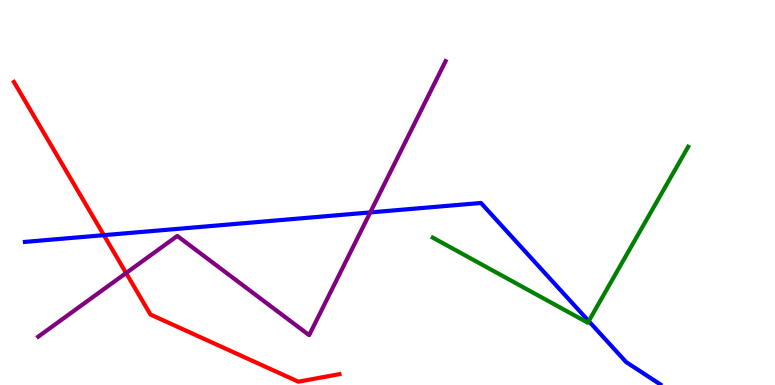[{'lines': ['blue', 'red'], 'intersections': [{'x': 1.34, 'y': 3.89}]}, {'lines': ['green', 'red'], 'intersections': []}, {'lines': ['purple', 'red'], 'intersections': [{'x': 1.63, 'y': 2.91}]}, {'lines': ['blue', 'green'], 'intersections': [{'x': 7.6, 'y': 1.66}]}, {'lines': ['blue', 'purple'], 'intersections': [{'x': 4.78, 'y': 4.48}]}, {'lines': ['green', 'purple'], 'intersections': []}]